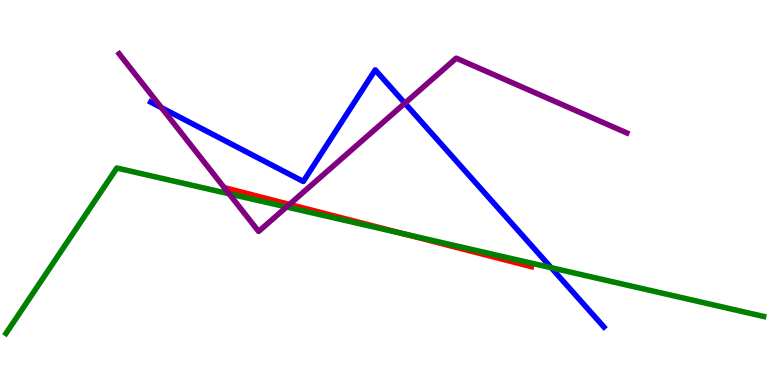[{'lines': ['blue', 'red'], 'intersections': []}, {'lines': ['green', 'red'], 'intersections': [{'x': 5.23, 'y': 3.92}]}, {'lines': ['purple', 'red'], 'intersections': [{'x': 3.73, 'y': 4.69}]}, {'lines': ['blue', 'green'], 'intersections': [{'x': 7.11, 'y': 3.05}]}, {'lines': ['blue', 'purple'], 'intersections': [{'x': 2.08, 'y': 7.2}, {'x': 5.22, 'y': 7.32}]}, {'lines': ['green', 'purple'], 'intersections': [{'x': 2.96, 'y': 4.97}, {'x': 3.7, 'y': 4.62}]}]